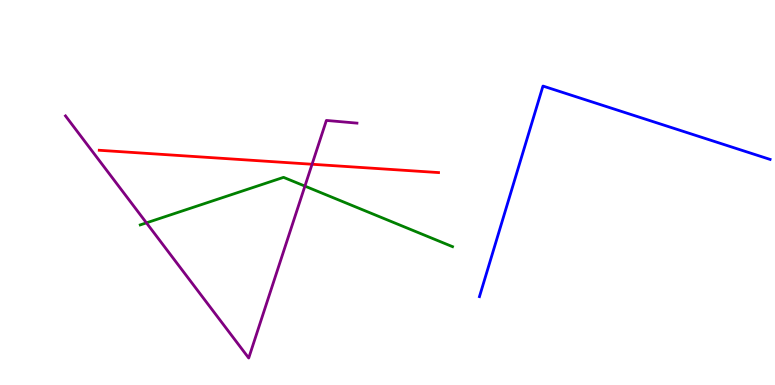[{'lines': ['blue', 'red'], 'intersections': []}, {'lines': ['green', 'red'], 'intersections': []}, {'lines': ['purple', 'red'], 'intersections': [{'x': 4.03, 'y': 5.73}]}, {'lines': ['blue', 'green'], 'intersections': []}, {'lines': ['blue', 'purple'], 'intersections': []}, {'lines': ['green', 'purple'], 'intersections': [{'x': 1.89, 'y': 4.21}, {'x': 3.93, 'y': 5.17}]}]